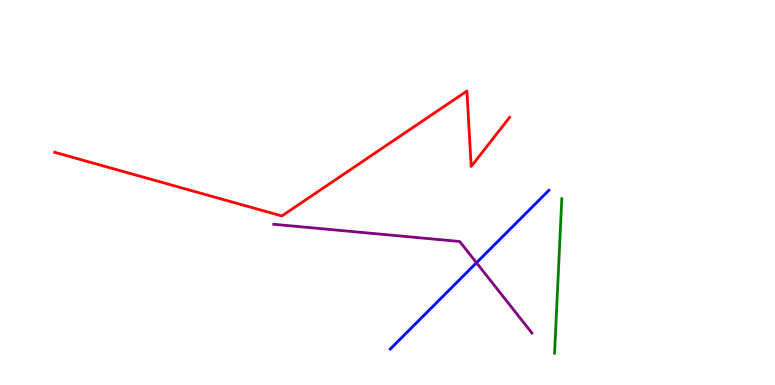[{'lines': ['blue', 'red'], 'intersections': []}, {'lines': ['green', 'red'], 'intersections': []}, {'lines': ['purple', 'red'], 'intersections': []}, {'lines': ['blue', 'green'], 'intersections': []}, {'lines': ['blue', 'purple'], 'intersections': [{'x': 6.15, 'y': 3.18}]}, {'lines': ['green', 'purple'], 'intersections': []}]